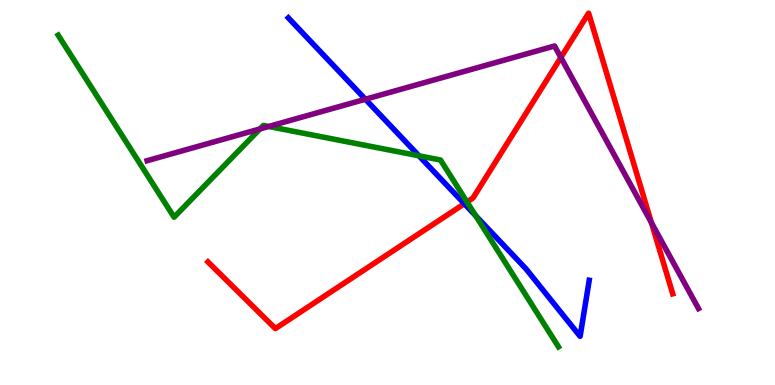[{'lines': ['blue', 'red'], 'intersections': [{'x': 5.99, 'y': 4.71}]}, {'lines': ['green', 'red'], 'intersections': [{'x': 6.03, 'y': 4.75}]}, {'lines': ['purple', 'red'], 'intersections': [{'x': 7.24, 'y': 8.51}, {'x': 8.41, 'y': 4.22}]}, {'lines': ['blue', 'green'], 'intersections': [{'x': 5.41, 'y': 5.95}, {'x': 6.14, 'y': 4.4}]}, {'lines': ['blue', 'purple'], 'intersections': [{'x': 4.71, 'y': 7.42}]}, {'lines': ['green', 'purple'], 'intersections': [{'x': 3.35, 'y': 6.65}, {'x': 3.47, 'y': 6.72}]}]